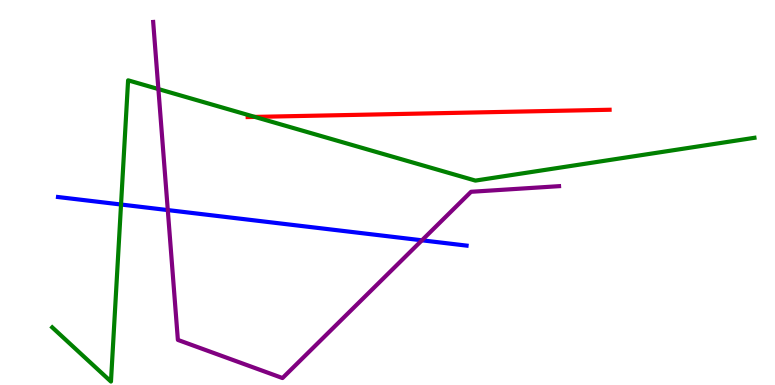[{'lines': ['blue', 'red'], 'intersections': []}, {'lines': ['green', 'red'], 'intersections': [{'x': 3.29, 'y': 6.96}]}, {'lines': ['purple', 'red'], 'intersections': []}, {'lines': ['blue', 'green'], 'intersections': [{'x': 1.56, 'y': 4.69}]}, {'lines': ['blue', 'purple'], 'intersections': [{'x': 2.17, 'y': 4.54}, {'x': 5.44, 'y': 3.76}]}, {'lines': ['green', 'purple'], 'intersections': [{'x': 2.04, 'y': 7.69}]}]